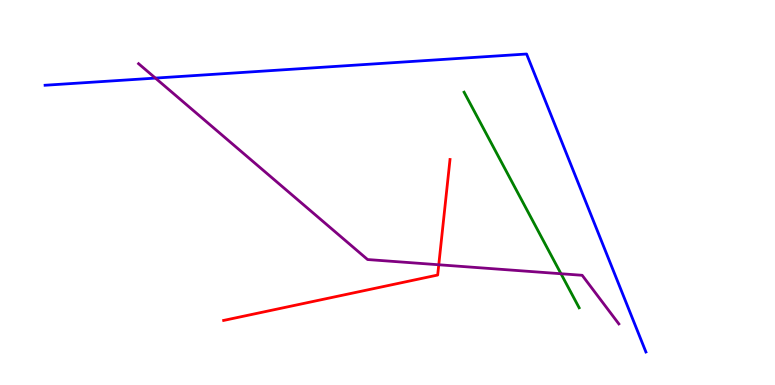[{'lines': ['blue', 'red'], 'intersections': []}, {'lines': ['green', 'red'], 'intersections': []}, {'lines': ['purple', 'red'], 'intersections': [{'x': 5.66, 'y': 3.12}]}, {'lines': ['blue', 'green'], 'intersections': []}, {'lines': ['blue', 'purple'], 'intersections': [{'x': 2.01, 'y': 7.97}]}, {'lines': ['green', 'purple'], 'intersections': [{'x': 7.24, 'y': 2.89}]}]